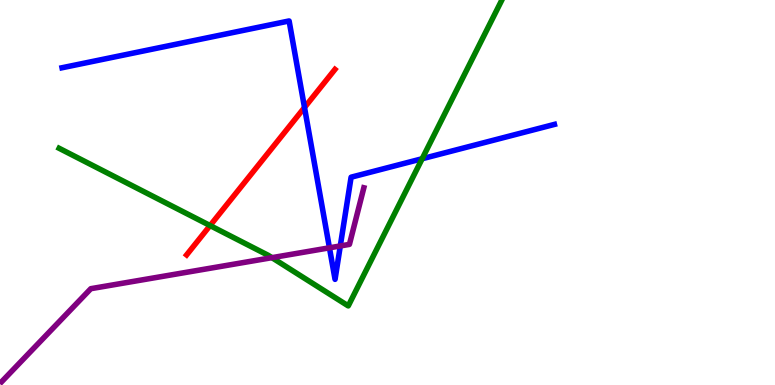[{'lines': ['blue', 'red'], 'intersections': [{'x': 3.93, 'y': 7.21}]}, {'lines': ['green', 'red'], 'intersections': [{'x': 2.71, 'y': 4.14}]}, {'lines': ['purple', 'red'], 'intersections': []}, {'lines': ['blue', 'green'], 'intersections': [{'x': 5.45, 'y': 5.88}]}, {'lines': ['blue', 'purple'], 'intersections': [{'x': 4.25, 'y': 3.56}, {'x': 4.39, 'y': 3.61}]}, {'lines': ['green', 'purple'], 'intersections': [{'x': 3.51, 'y': 3.31}]}]